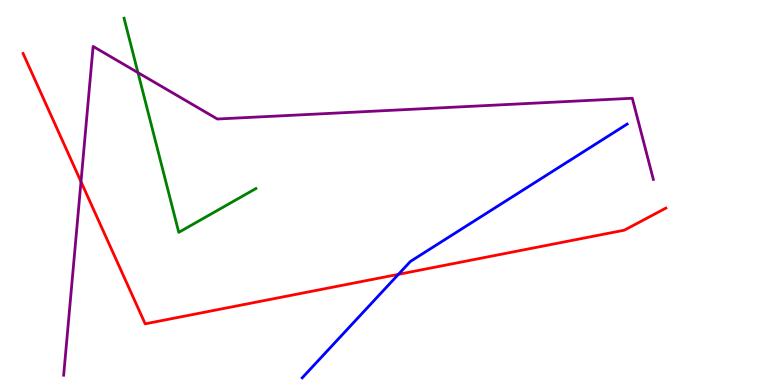[{'lines': ['blue', 'red'], 'intersections': [{'x': 5.14, 'y': 2.87}]}, {'lines': ['green', 'red'], 'intersections': []}, {'lines': ['purple', 'red'], 'intersections': [{'x': 1.05, 'y': 5.28}]}, {'lines': ['blue', 'green'], 'intersections': []}, {'lines': ['blue', 'purple'], 'intersections': []}, {'lines': ['green', 'purple'], 'intersections': [{'x': 1.78, 'y': 8.11}]}]